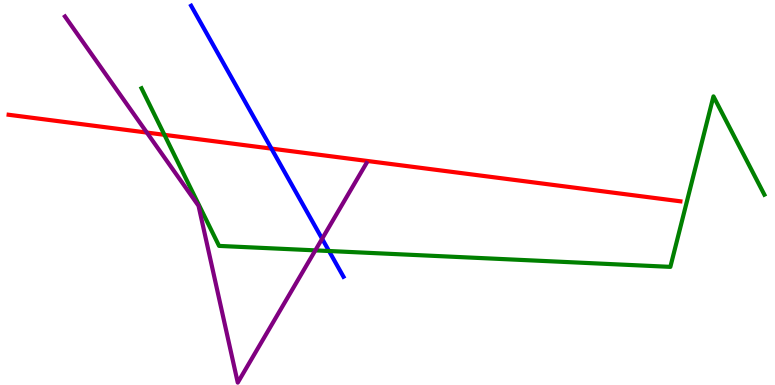[{'lines': ['blue', 'red'], 'intersections': [{'x': 3.5, 'y': 6.14}]}, {'lines': ['green', 'red'], 'intersections': [{'x': 2.12, 'y': 6.5}]}, {'lines': ['purple', 'red'], 'intersections': [{'x': 1.89, 'y': 6.56}]}, {'lines': ['blue', 'green'], 'intersections': [{'x': 4.25, 'y': 3.48}]}, {'lines': ['blue', 'purple'], 'intersections': [{'x': 4.16, 'y': 3.8}]}, {'lines': ['green', 'purple'], 'intersections': [{'x': 4.07, 'y': 3.5}]}]